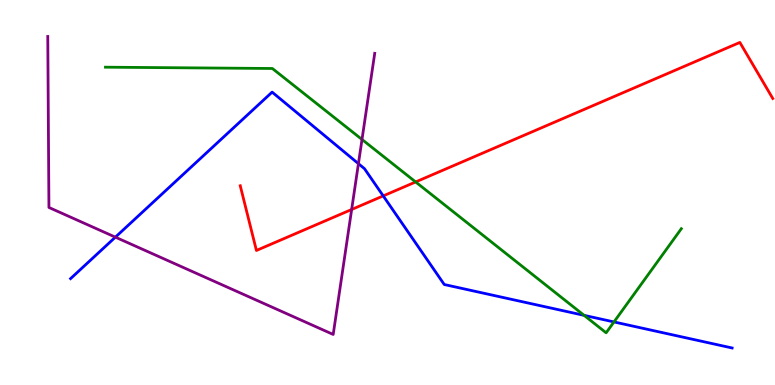[{'lines': ['blue', 'red'], 'intersections': [{'x': 4.94, 'y': 4.91}]}, {'lines': ['green', 'red'], 'intersections': [{'x': 5.36, 'y': 5.27}]}, {'lines': ['purple', 'red'], 'intersections': [{'x': 4.54, 'y': 4.56}]}, {'lines': ['blue', 'green'], 'intersections': [{'x': 7.54, 'y': 1.81}, {'x': 7.92, 'y': 1.64}]}, {'lines': ['blue', 'purple'], 'intersections': [{'x': 1.49, 'y': 3.84}, {'x': 4.62, 'y': 5.75}]}, {'lines': ['green', 'purple'], 'intersections': [{'x': 4.67, 'y': 6.38}]}]